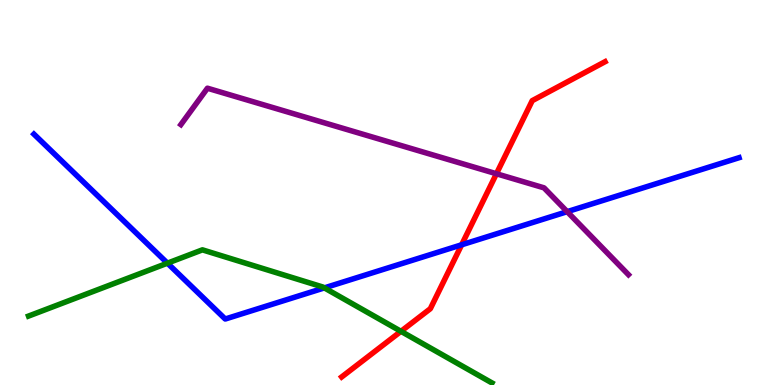[{'lines': ['blue', 'red'], 'intersections': [{'x': 5.96, 'y': 3.64}]}, {'lines': ['green', 'red'], 'intersections': [{'x': 5.17, 'y': 1.39}]}, {'lines': ['purple', 'red'], 'intersections': [{'x': 6.41, 'y': 5.49}]}, {'lines': ['blue', 'green'], 'intersections': [{'x': 2.16, 'y': 3.16}, {'x': 4.19, 'y': 2.52}]}, {'lines': ['blue', 'purple'], 'intersections': [{'x': 7.32, 'y': 4.5}]}, {'lines': ['green', 'purple'], 'intersections': []}]